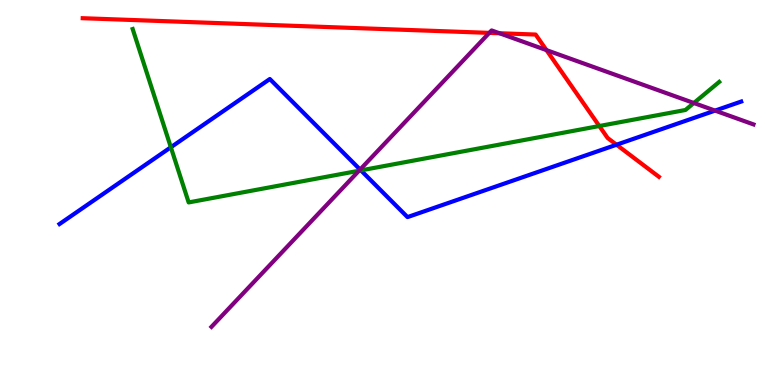[{'lines': ['blue', 'red'], 'intersections': [{'x': 7.96, 'y': 6.24}]}, {'lines': ['green', 'red'], 'intersections': [{'x': 7.73, 'y': 6.73}]}, {'lines': ['purple', 'red'], 'intersections': [{'x': 6.31, 'y': 9.15}, {'x': 6.44, 'y': 9.14}, {'x': 7.05, 'y': 8.7}]}, {'lines': ['blue', 'green'], 'intersections': [{'x': 2.2, 'y': 6.18}, {'x': 4.66, 'y': 5.57}]}, {'lines': ['blue', 'purple'], 'intersections': [{'x': 4.65, 'y': 5.6}, {'x': 9.23, 'y': 7.13}]}, {'lines': ['green', 'purple'], 'intersections': [{'x': 4.63, 'y': 5.57}, {'x': 8.95, 'y': 7.32}]}]